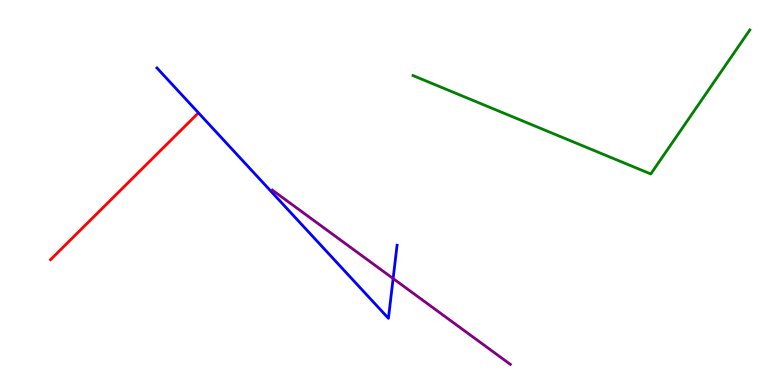[{'lines': ['blue', 'red'], 'intersections': []}, {'lines': ['green', 'red'], 'intersections': []}, {'lines': ['purple', 'red'], 'intersections': []}, {'lines': ['blue', 'green'], 'intersections': []}, {'lines': ['blue', 'purple'], 'intersections': [{'x': 5.07, 'y': 2.77}]}, {'lines': ['green', 'purple'], 'intersections': []}]